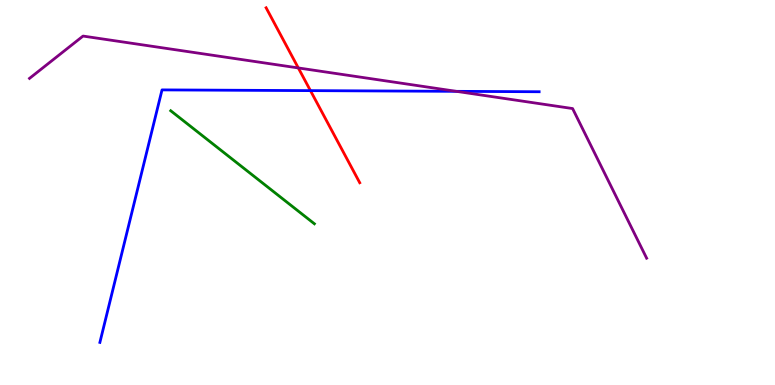[{'lines': ['blue', 'red'], 'intersections': [{'x': 4.01, 'y': 7.65}]}, {'lines': ['green', 'red'], 'intersections': []}, {'lines': ['purple', 'red'], 'intersections': [{'x': 3.85, 'y': 8.24}]}, {'lines': ['blue', 'green'], 'intersections': []}, {'lines': ['blue', 'purple'], 'intersections': [{'x': 5.89, 'y': 7.63}]}, {'lines': ['green', 'purple'], 'intersections': []}]